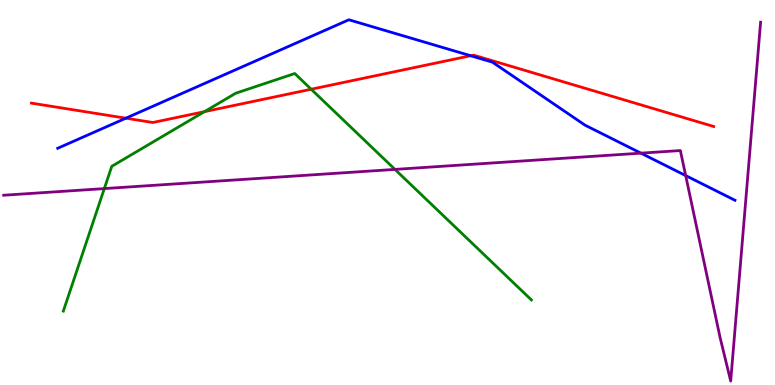[{'lines': ['blue', 'red'], 'intersections': [{'x': 1.62, 'y': 6.93}, {'x': 6.07, 'y': 8.55}]}, {'lines': ['green', 'red'], 'intersections': [{'x': 2.64, 'y': 7.1}, {'x': 4.02, 'y': 7.68}]}, {'lines': ['purple', 'red'], 'intersections': []}, {'lines': ['blue', 'green'], 'intersections': []}, {'lines': ['blue', 'purple'], 'intersections': [{'x': 8.27, 'y': 6.02}, {'x': 8.85, 'y': 5.44}]}, {'lines': ['green', 'purple'], 'intersections': [{'x': 1.35, 'y': 5.1}, {'x': 5.1, 'y': 5.6}]}]